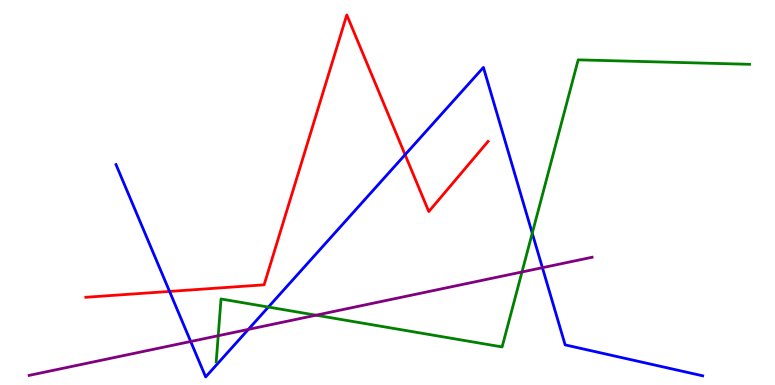[{'lines': ['blue', 'red'], 'intersections': [{'x': 2.19, 'y': 2.43}, {'x': 5.23, 'y': 5.98}]}, {'lines': ['green', 'red'], 'intersections': []}, {'lines': ['purple', 'red'], 'intersections': []}, {'lines': ['blue', 'green'], 'intersections': [{'x': 3.46, 'y': 2.02}, {'x': 6.87, 'y': 3.94}]}, {'lines': ['blue', 'purple'], 'intersections': [{'x': 2.46, 'y': 1.13}, {'x': 3.2, 'y': 1.44}, {'x': 7.0, 'y': 3.05}]}, {'lines': ['green', 'purple'], 'intersections': [{'x': 2.82, 'y': 1.28}, {'x': 4.08, 'y': 1.81}, {'x': 6.74, 'y': 2.94}]}]